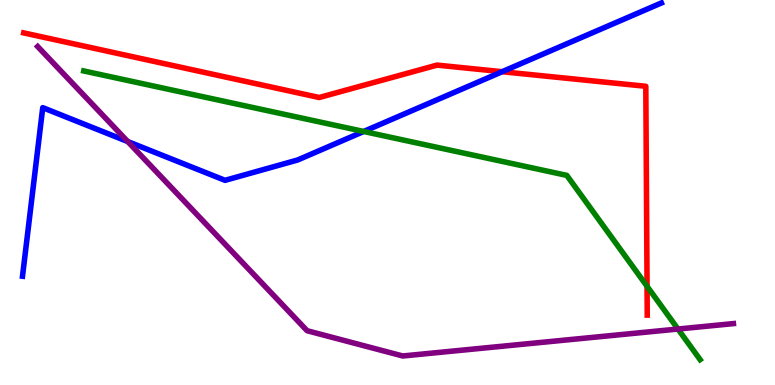[{'lines': ['blue', 'red'], 'intersections': [{'x': 6.48, 'y': 8.14}]}, {'lines': ['green', 'red'], 'intersections': [{'x': 8.35, 'y': 2.56}]}, {'lines': ['purple', 'red'], 'intersections': []}, {'lines': ['blue', 'green'], 'intersections': [{'x': 4.69, 'y': 6.59}]}, {'lines': ['blue', 'purple'], 'intersections': [{'x': 1.65, 'y': 6.32}]}, {'lines': ['green', 'purple'], 'intersections': [{'x': 8.75, 'y': 1.45}]}]